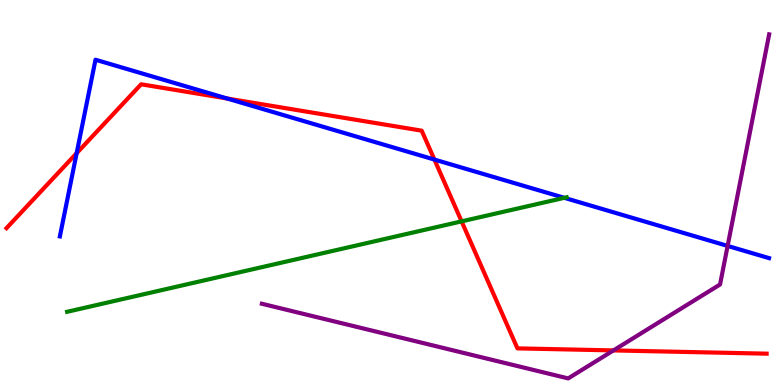[{'lines': ['blue', 'red'], 'intersections': [{'x': 0.989, 'y': 6.02}, {'x': 2.93, 'y': 7.44}, {'x': 5.61, 'y': 5.86}]}, {'lines': ['green', 'red'], 'intersections': [{'x': 5.96, 'y': 4.25}]}, {'lines': ['purple', 'red'], 'intersections': [{'x': 7.92, 'y': 0.898}]}, {'lines': ['blue', 'green'], 'intersections': [{'x': 7.28, 'y': 4.86}]}, {'lines': ['blue', 'purple'], 'intersections': [{'x': 9.39, 'y': 3.61}]}, {'lines': ['green', 'purple'], 'intersections': []}]